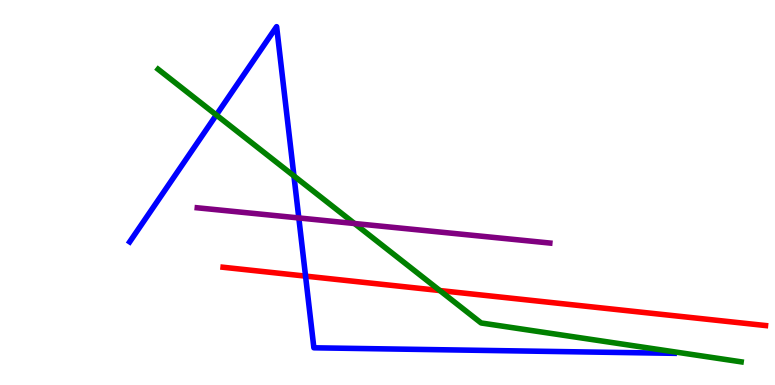[{'lines': ['blue', 'red'], 'intersections': [{'x': 3.94, 'y': 2.83}]}, {'lines': ['green', 'red'], 'intersections': [{'x': 5.68, 'y': 2.45}]}, {'lines': ['purple', 'red'], 'intersections': []}, {'lines': ['blue', 'green'], 'intersections': [{'x': 2.79, 'y': 7.01}, {'x': 3.79, 'y': 5.43}]}, {'lines': ['blue', 'purple'], 'intersections': [{'x': 3.86, 'y': 4.34}]}, {'lines': ['green', 'purple'], 'intersections': [{'x': 4.57, 'y': 4.19}]}]